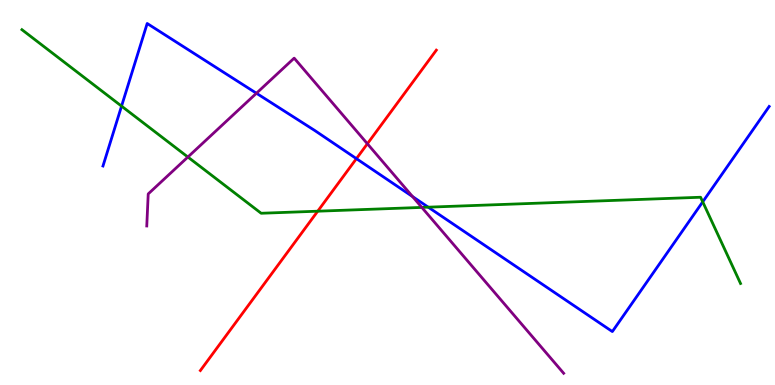[{'lines': ['blue', 'red'], 'intersections': [{'x': 4.6, 'y': 5.88}]}, {'lines': ['green', 'red'], 'intersections': [{'x': 4.1, 'y': 4.51}]}, {'lines': ['purple', 'red'], 'intersections': [{'x': 4.74, 'y': 6.27}]}, {'lines': ['blue', 'green'], 'intersections': [{'x': 1.57, 'y': 7.24}, {'x': 5.53, 'y': 4.62}, {'x': 9.07, 'y': 4.76}]}, {'lines': ['blue', 'purple'], 'intersections': [{'x': 3.31, 'y': 7.58}, {'x': 5.32, 'y': 4.89}]}, {'lines': ['green', 'purple'], 'intersections': [{'x': 2.42, 'y': 5.92}, {'x': 5.44, 'y': 4.61}]}]